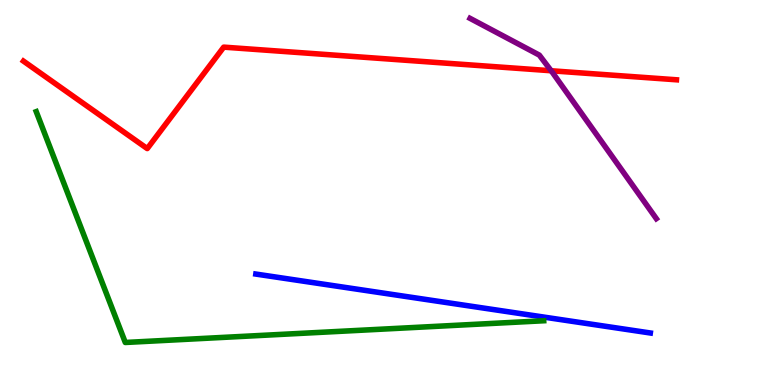[{'lines': ['blue', 'red'], 'intersections': []}, {'lines': ['green', 'red'], 'intersections': []}, {'lines': ['purple', 'red'], 'intersections': [{'x': 7.11, 'y': 8.16}]}, {'lines': ['blue', 'green'], 'intersections': []}, {'lines': ['blue', 'purple'], 'intersections': []}, {'lines': ['green', 'purple'], 'intersections': []}]